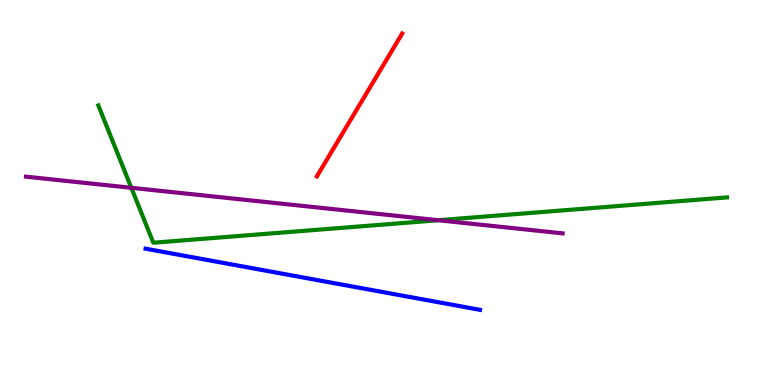[{'lines': ['blue', 'red'], 'intersections': []}, {'lines': ['green', 'red'], 'intersections': []}, {'lines': ['purple', 'red'], 'intersections': []}, {'lines': ['blue', 'green'], 'intersections': []}, {'lines': ['blue', 'purple'], 'intersections': []}, {'lines': ['green', 'purple'], 'intersections': [{'x': 1.69, 'y': 5.12}, {'x': 5.65, 'y': 4.28}]}]